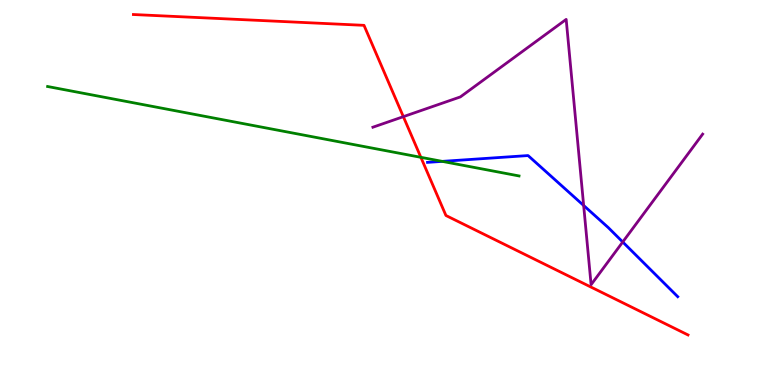[{'lines': ['blue', 'red'], 'intersections': []}, {'lines': ['green', 'red'], 'intersections': [{'x': 5.43, 'y': 5.91}]}, {'lines': ['purple', 'red'], 'intersections': [{'x': 5.2, 'y': 6.97}]}, {'lines': ['blue', 'green'], 'intersections': [{'x': 5.71, 'y': 5.81}]}, {'lines': ['blue', 'purple'], 'intersections': [{'x': 7.53, 'y': 4.66}, {'x': 8.04, 'y': 3.71}]}, {'lines': ['green', 'purple'], 'intersections': []}]